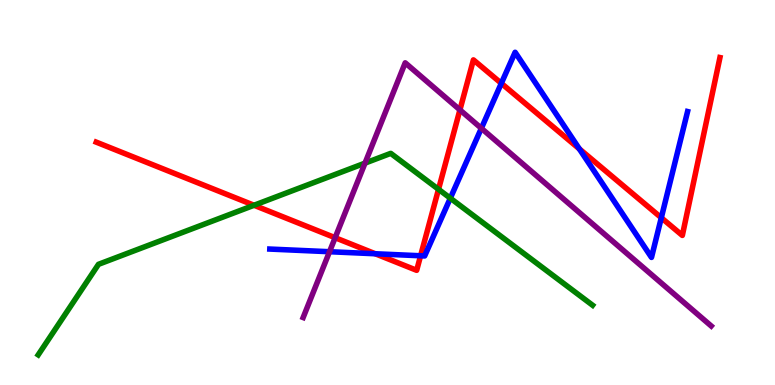[{'lines': ['blue', 'red'], 'intersections': [{'x': 4.84, 'y': 3.41}, {'x': 5.43, 'y': 3.36}, {'x': 6.47, 'y': 7.84}, {'x': 7.48, 'y': 6.13}, {'x': 8.53, 'y': 4.34}]}, {'lines': ['green', 'red'], 'intersections': [{'x': 3.28, 'y': 4.67}, {'x': 5.66, 'y': 5.08}]}, {'lines': ['purple', 'red'], 'intersections': [{'x': 4.32, 'y': 3.83}, {'x': 5.93, 'y': 7.15}]}, {'lines': ['blue', 'green'], 'intersections': [{'x': 5.81, 'y': 4.85}]}, {'lines': ['blue', 'purple'], 'intersections': [{'x': 4.25, 'y': 3.46}, {'x': 6.21, 'y': 6.67}]}, {'lines': ['green', 'purple'], 'intersections': [{'x': 4.71, 'y': 5.76}]}]